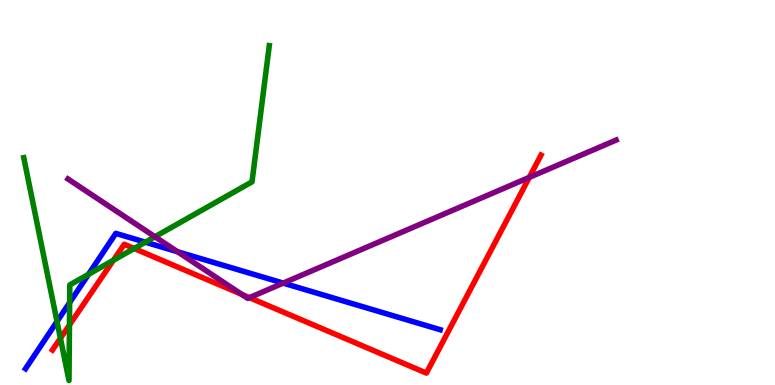[{'lines': ['blue', 'red'], 'intersections': []}, {'lines': ['green', 'red'], 'intersections': [{'x': 0.78, 'y': 1.21}, {'x': 0.896, 'y': 1.56}, {'x': 1.46, 'y': 3.24}, {'x': 1.73, 'y': 3.55}]}, {'lines': ['purple', 'red'], 'intersections': [{'x': 3.12, 'y': 2.36}, {'x': 3.22, 'y': 2.27}, {'x': 6.83, 'y': 5.39}]}, {'lines': ['blue', 'green'], 'intersections': [{'x': 0.736, 'y': 1.65}, {'x': 0.899, 'y': 2.14}, {'x': 1.14, 'y': 2.87}, {'x': 1.88, 'y': 3.71}]}, {'lines': ['blue', 'purple'], 'intersections': [{'x': 2.29, 'y': 3.46}, {'x': 3.65, 'y': 2.65}]}, {'lines': ['green', 'purple'], 'intersections': [{'x': 2.0, 'y': 3.85}]}]